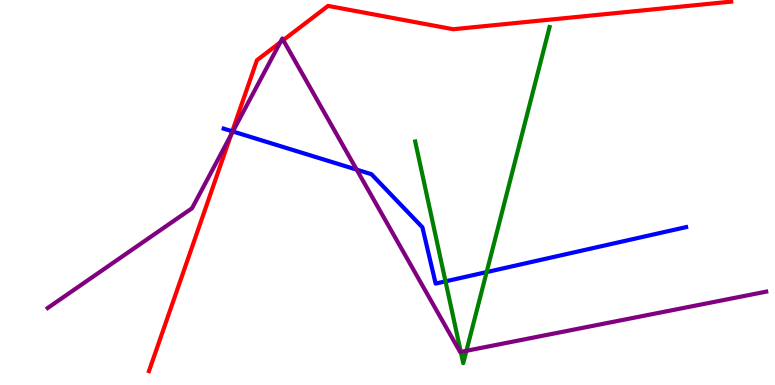[{'lines': ['blue', 'red'], 'intersections': [{'x': 3.0, 'y': 6.59}]}, {'lines': ['green', 'red'], 'intersections': []}, {'lines': ['purple', 'red'], 'intersections': [{'x': 2.98, 'y': 6.49}, {'x': 3.62, 'y': 8.9}, {'x': 3.65, 'y': 8.96}]}, {'lines': ['blue', 'green'], 'intersections': [{'x': 5.75, 'y': 2.69}, {'x': 6.28, 'y': 2.93}]}, {'lines': ['blue', 'purple'], 'intersections': [{'x': 3.0, 'y': 6.58}, {'x': 4.6, 'y': 5.59}]}, {'lines': ['green', 'purple'], 'intersections': [{'x': 5.95, 'y': 0.86}, {'x': 6.02, 'y': 0.888}]}]